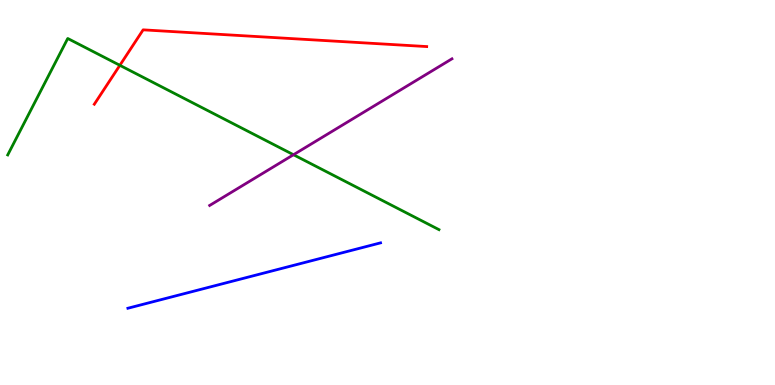[{'lines': ['blue', 'red'], 'intersections': []}, {'lines': ['green', 'red'], 'intersections': [{'x': 1.55, 'y': 8.3}]}, {'lines': ['purple', 'red'], 'intersections': []}, {'lines': ['blue', 'green'], 'intersections': []}, {'lines': ['blue', 'purple'], 'intersections': []}, {'lines': ['green', 'purple'], 'intersections': [{'x': 3.79, 'y': 5.98}]}]